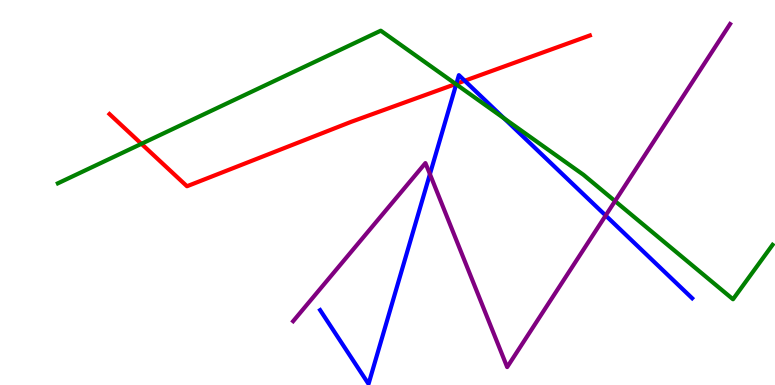[{'lines': ['blue', 'red'], 'intersections': [{'x': 5.89, 'y': 7.82}, {'x': 6.0, 'y': 7.9}]}, {'lines': ['green', 'red'], 'intersections': [{'x': 1.82, 'y': 6.26}, {'x': 5.88, 'y': 7.82}]}, {'lines': ['purple', 'red'], 'intersections': []}, {'lines': ['blue', 'green'], 'intersections': [{'x': 5.89, 'y': 7.81}, {'x': 6.5, 'y': 6.93}]}, {'lines': ['blue', 'purple'], 'intersections': [{'x': 5.55, 'y': 5.48}, {'x': 7.81, 'y': 4.4}]}, {'lines': ['green', 'purple'], 'intersections': [{'x': 7.94, 'y': 4.78}]}]